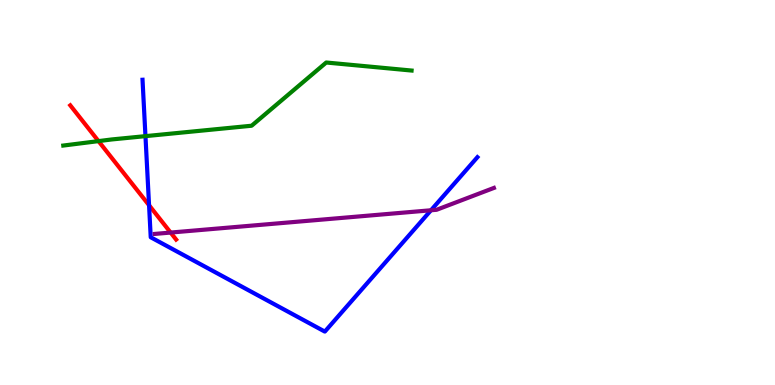[{'lines': ['blue', 'red'], 'intersections': [{'x': 1.92, 'y': 4.67}]}, {'lines': ['green', 'red'], 'intersections': [{'x': 1.27, 'y': 6.33}]}, {'lines': ['purple', 'red'], 'intersections': [{'x': 2.2, 'y': 3.96}]}, {'lines': ['blue', 'green'], 'intersections': [{'x': 1.88, 'y': 6.46}]}, {'lines': ['blue', 'purple'], 'intersections': [{'x': 5.56, 'y': 4.54}]}, {'lines': ['green', 'purple'], 'intersections': []}]